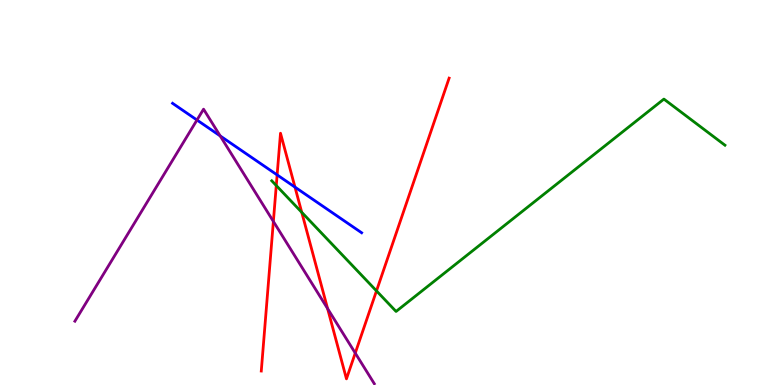[{'lines': ['blue', 'red'], 'intersections': [{'x': 3.58, 'y': 5.46}, {'x': 3.81, 'y': 5.14}]}, {'lines': ['green', 'red'], 'intersections': [{'x': 3.56, 'y': 5.18}, {'x': 3.89, 'y': 4.49}, {'x': 4.86, 'y': 2.44}]}, {'lines': ['purple', 'red'], 'intersections': [{'x': 3.53, 'y': 4.25}, {'x': 4.23, 'y': 1.98}, {'x': 4.58, 'y': 0.829}]}, {'lines': ['blue', 'green'], 'intersections': []}, {'lines': ['blue', 'purple'], 'intersections': [{'x': 2.54, 'y': 6.88}, {'x': 2.84, 'y': 6.47}]}, {'lines': ['green', 'purple'], 'intersections': []}]